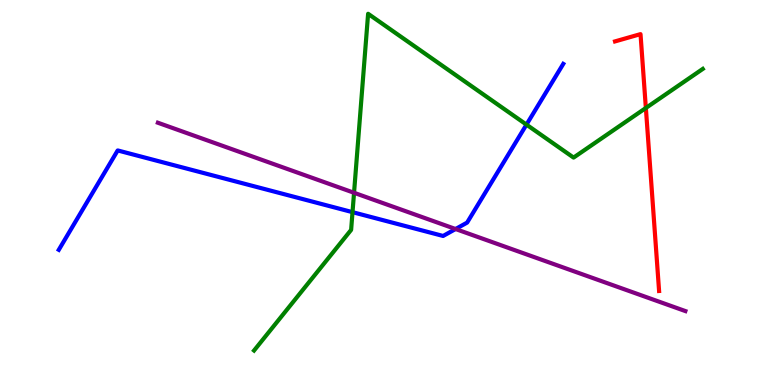[{'lines': ['blue', 'red'], 'intersections': []}, {'lines': ['green', 'red'], 'intersections': [{'x': 8.33, 'y': 7.2}]}, {'lines': ['purple', 'red'], 'intersections': []}, {'lines': ['blue', 'green'], 'intersections': [{'x': 4.55, 'y': 4.49}, {'x': 6.79, 'y': 6.76}]}, {'lines': ['blue', 'purple'], 'intersections': [{'x': 5.88, 'y': 4.05}]}, {'lines': ['green', 'purple'], 'intersections': [{'x': 4.57, 'y': 4.99}]}]